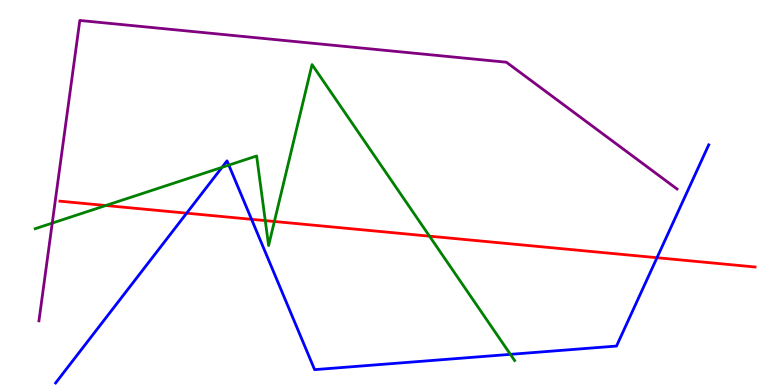[{'lines': ['blue', 'red'], 'intersections': [{'x': 2.41, 'y': 4.46}, {'x': 3.25, 'y': 4.3}, {'x': 8.48, 'y': 3.31}]}, {'lines': ['green', 'red'], 'intersections': [{'x': 1.37, 'y': 4.66}, {'x': 3.42, 'y': 4.27}, {'x': 3.54, 'y': 4.25}, {'x': 5.54, 'y': 3.87}]}, {'lines': ['purple', 'red'], 'intersections': []}, {'lines': ['blue', 'green'], 'intersections': [{'x': 2.86, 'y': 5.65}, {'x': 2.95, 'y': 5.71}, {'x': 6.59, 'y': 0.796}]}, {'lines': ['blue', 'purple'], 'intersections': []}, {'lines': ['green', 'purple'], 'intersections': [{'x': 0.674, 'y': 4.21}]}]